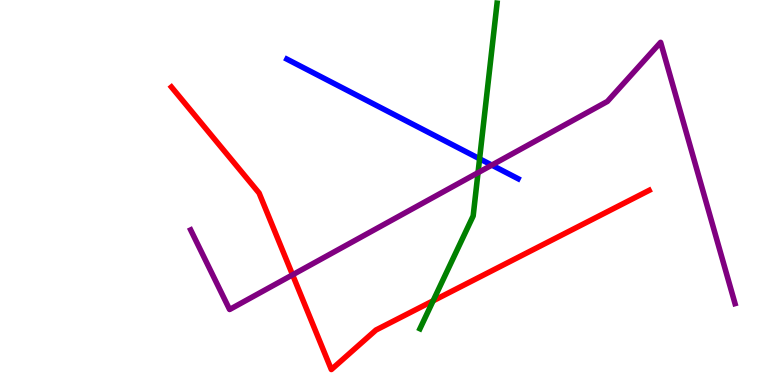[{'lines': ['blue', 'red'], 'intersections': []}, {'lines': ['green', 'red'], 'intersections': [{'x': 5.59, 'y': 2.19}]}, {'lines': ['purple', 'red'], 'intersections': [{'x': 3.78, 'y': 2.86}]}, {'lines': ['blue', 'green'], 'intersections': [{'x': 6.19, 'y': 5.88}]}, {'lines': ['blue', 'purple'], 'intersections': [{'x': 6.35, 'y': 5.71}]}, {'lines': ['green', 'purple'], 'intersections': [{'x': 6.17, 'y': 5.51}]}]